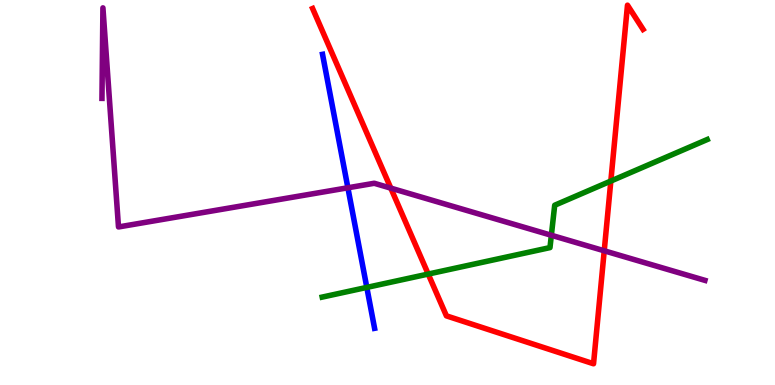[{'lines': ['blue', 'red'], 'intersections': []}, {'lines': ['green', 'red'], 'intersections': [{'x': 5.53, 'y': 2.88}, {'x': 7.88, 'y': 5.3}]}, {'lines': ['purple', 'red'], 'intersections': [{'x': 5.04, 'y': 5.11}, {'x': 7.8, 'y': 3.49}]}, {'lines': ['blue', 'green'], 'intersections': [{'x': 4.73, 'y': 2.53}]}, {'lines': ['blue', 'purple'], 'intersections': [{'x': 4.49, 'y': 5.12}]}, {'lines': ['green', 'purple'], 'intersections': [{'x': 7.11, 'y': 3.89}]}]